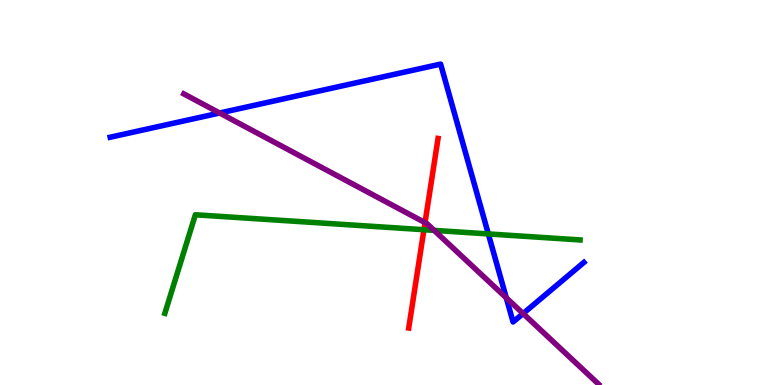[{'lines': ['blue', 'red'], 'intersections': []}, {'lines': ['green', 'red'], 'intersections': [{'x': 5.47, 'y': 4.03}]}, {'lines': ['purple', 'red'], 'intersections': [{'x': 5.48, 'y': 4.22}]}, {'lines': ['blue', 'green'], 'intersections': [{'x': 6.3, 'y': 3.92}]}, {'lines': ['blue', 'purple'], 'intersections': [{'x': 2.83, 'y': 7.06}, {'x': 6.53, 'y': 2.26}, {'x': 6.75, 'y': 1.86}]}, {'lines': ['green', 'purple'], 'intersections': [{'x': 5.6, 'y': 4.02}]}]